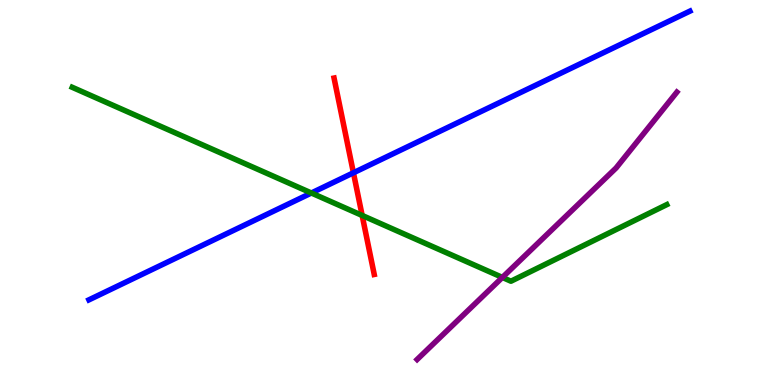[{'lines': ['blue', 'red'], 'intersections': [{'x': 4.56, 'y': 5.51}]}, {'lines': ['green', 'red'], 'intersections': [{'x': 4.67, 'y': 4.4}]}, {'lines': ['purple', 'red'], 'intersections': []}, {'lines': ['blue', 'green'], 'intersections': [{'x': 4.02, 'y': 4.99}]}, {'lines': ['blue', 'purple'], 'intersections': []}, {'lines': ['green', 'purple'], 'intersections': [{'x': 6.48, 'y': 2.79}]}]